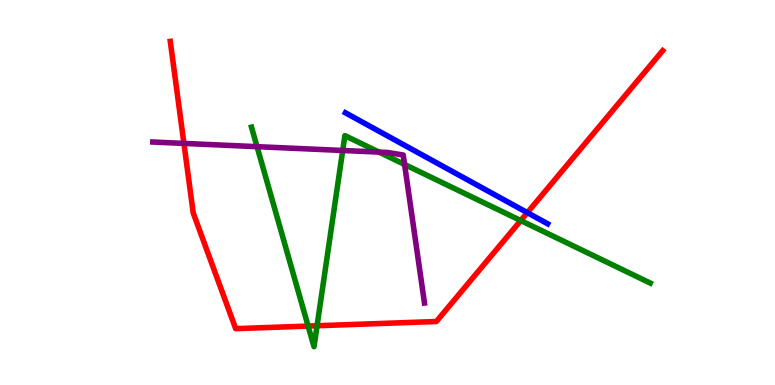[{'lines': ['blue', 'red'], 'intersections': [{'x': 6.8, 'y': 4.48}]}, {'lines': ['green', 'red'], 'intersections': [{'x': 3.98, 'y': 1.53}, {'x': 4.09, 'y': 1.54}, {'x': 6.72, 'y': 4.27}]}, {'lines': ['purple', 'red'], 'intersections': [{'x': 2.37, 'y': 6.28}]}, {'lines': ['blue', 'green'], 'intersections': []}, {'lines': ['blue', 'purple'], 'intersections': []}, {'lines': ['green', 'purple'], 'intersections': [{'x': 3.32, 'y': 6.19}, {'x': 4.42, 'y': 6.09}, {'x': 4.89, 'y': 6.05}, {'x': 5.22, 'y': 5.73}]}]